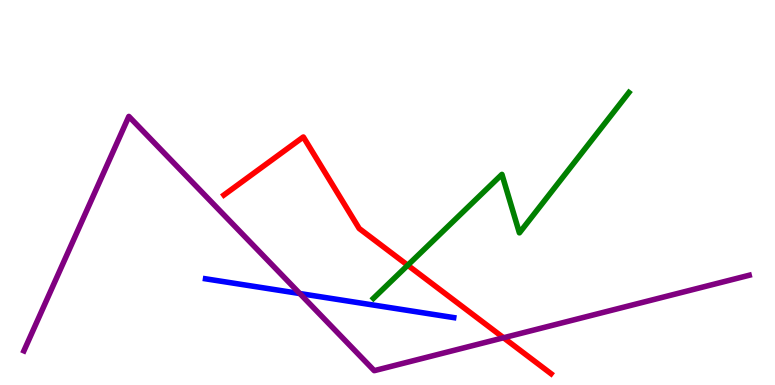[{'lines': ['blue', 'red'], 'intersections': []}, {'lines': ['green', 'red'], 'intersections': [{'x': 5.26, 'y': 3.11}]}, {'lines': ['purple', 'red'], 'intersections': [{'x': 6.5, 'y': 1.23}]}, {'lines': ['blue', 'green'], 'intersections': []}, {'lines': ['blue', 'purple'], 'intersections': [{'x': 3.87, 'y': 2.38}]}, {'lines': ['green', 'purple'], 'intersections': []}]